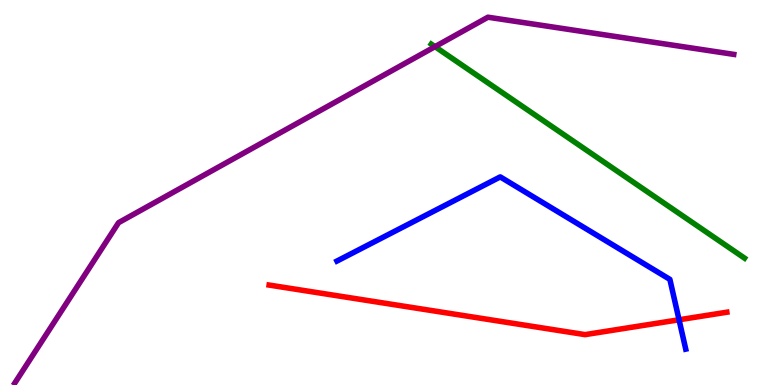[{'lines': ['blue', 'red'], 'intersections': [{'x': 8.76, 'y': 1.69}]}, {'lines': ['green', 'red'], 'intersections': []}, {'lines': ['purple', 'red'], 'intersections': []}, {'lines': ['blue', 'green'], 'intersections': []}, {'lines': ['blue', 'purple'], 'intersections': []}, {'lines': ['green', 'purple'], 'intersections': [{'x': 5.61, 'y': 8.79}]}]